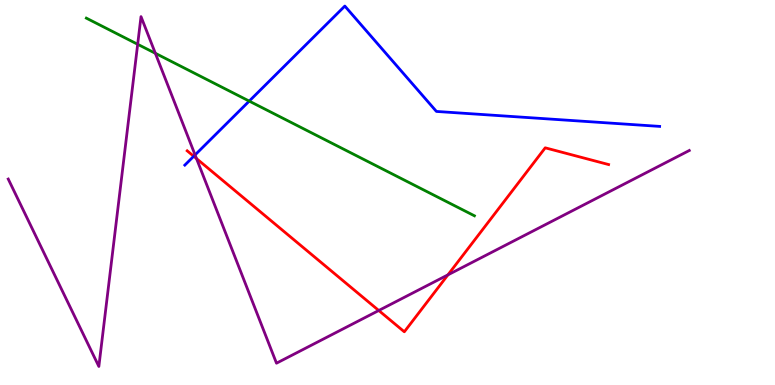[{'lines': ['blue', 'red'], 'intersections': [{'x': 2.5, 'y': 5.94}]}, {'lines': ['green', 'red'], 'intersections': []}, {'lines': ['purple', 'red'], 'intersections': [{'x': 2.54, 'y': 5.88}, {'x': 4.89, 'y': 1.94}, {'x': 5.78, 'y': 2.86}]}, {'lines': ['blue', 'green'], 'intersections': [{'x': 3.22, 'y': 7.37}]}, {'lines': ['blue', 'purple'], 'intersections': [{'x': 2.52, 'y': 5.98}]}, {'lines': ['green', 'purple'], 'intersections': [{'x': 1.78, 'y': 8.85}, {'x': 2.0, 'y': 8.62}]}]